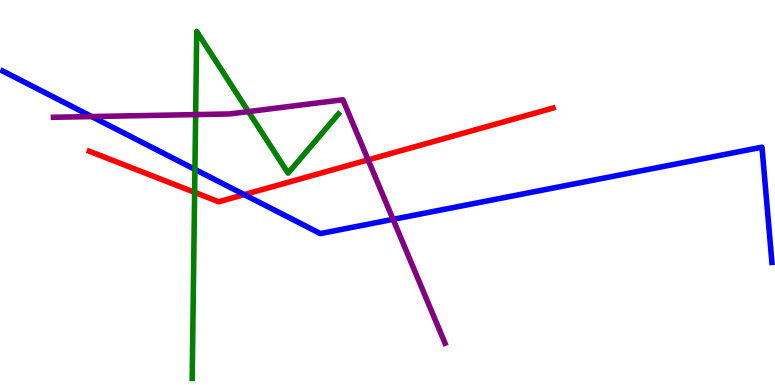[{'lines': ['blue', 'red'], 'intersections': [{'x': 3.15, 'y': 4.95}]}, {'lines': ['green', 'red'], 'intersections': [{'x': 2.51, 'y': 5.0}]}, {'lines': ['purple', 'red'], 'intersections': [{'x': 4.75, 'y': 5.85}]}, {'lines': ['blue', 'green'], 'intersections': [{'x': 2.52, 'y': 5.6}]}, {'lines': ['blue', 'purple'], 'intersections': [{'x': 1.18, 'y': 6.97}, {'x': 5.07, 'y': 4.3}]}, {'lines': ['green', 'purple'], 'intersections': [{'x': 2.52, 'y': 7.02}, {'x': 3.21, 'y': 7.1}]}]